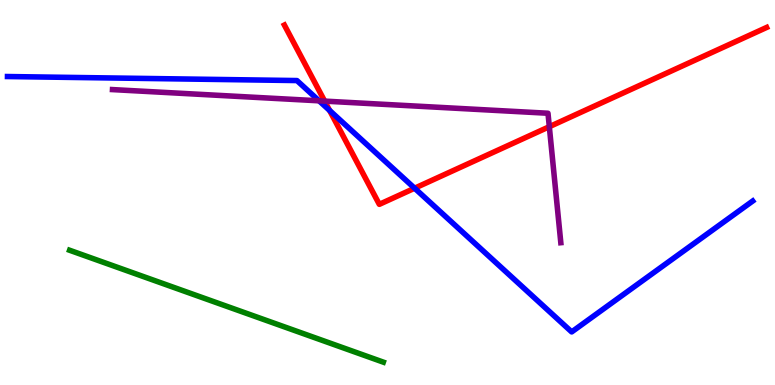[{'lines': ['blue', 'red'], 'intersections': [{'x': 4.25, 'y': 7.13}, {'x': 5.35, 'y': 5.11}]}, {'lines': ['green', 'red'], 'intersections': []}, {'lines': ['purple', 'red'], 'intersections': [{'x': 4.19, 'y': 7.37}, {'x': 7.09, 'y': 6.71}]}, {'lines': ['blue', 'green'], 'intersections': []}, {'lines': ['blue', 'purple'], 'intersections': [{'x': 4.12, 'y': 7.38}]}, {'lines': ['green', 'purple'], 'intersections': []}]